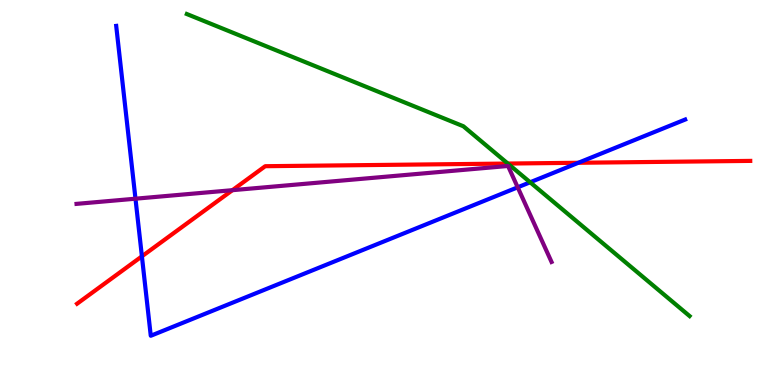[{'lines': ['blue', 'red'], 'intersections': [{'x': 1.83, 'y': 3.34}, {'x': 7.46, 'y': 5.77}]}, {'lines': ['green', 'red'], 'intersections': [{'x': 6.55, 'y': 5.75}]}, {'lines': ['purple', 'red'], 'intersections': [{'x': 3.0, 'y': 5.06}]}, {'lines': ['blue', 'green'], 'intersections': [{'x': 6.84, 'y': 5.27}]}, {'lines': ['blue', 'purple'], 'intersections': [{'x': 1.75, 'y': 4.84}, {'x': 6.68, 'y': 5.13}]}, {'lines': ['green', 'purple'], 'intersections': []}]